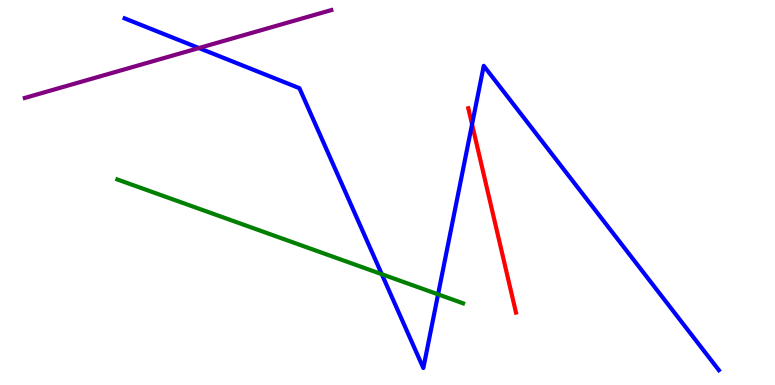[{'lines': ['blue', 'red'], 'intersections': [{'x': 6.09, 'y': 6.77}]}, {'lines': ['green', 'red'], 'intersections': []}, {'lines': ['purple', 'red'], 'intersections': []}, {'lines': ['blue', 'green'], 'intersections': [{'x': 4.93, 'y': 2.88}, {'x': 5.65, 'y': 2.35}]}, {'lines': ['blue', 'purple'], 'intersections': [{'x': 2.57, 'y': 8.75}]}, {'lines': ['green', 'purple'], 'intersections': []}]